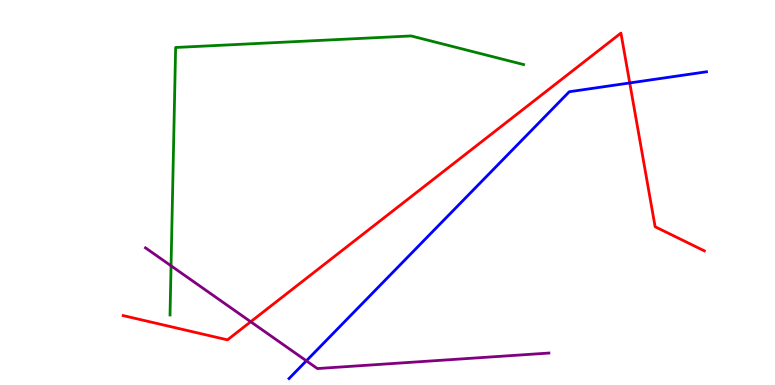[{'lines': ['blue', 'red'], 'intersections': [{'x': 8.13, 'y': 7.85}]}, {'lines': ['green', 'red'], 'intersections': []}, {'lines': ['purple', 'red'], 'intersections': [{'x': 3.23, 'y': 1.64}]}, {'lines': ['blue', 'green'], 'intersections': []}, {'lines': ['blue', 'purple'], 'intersections': [{'x': 3.95, 'y': 0.628}]}, {'lines': ['green', 'purple'], 'intersections': [{'x': 2.21, 'y': 3.1}]}]